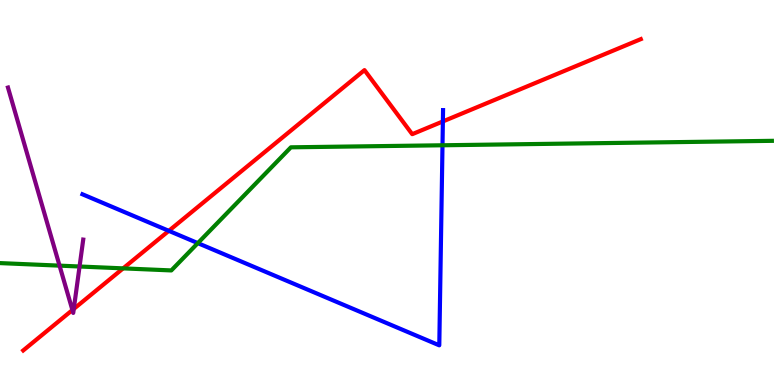[{'lines': ['blue', 'red'], 'intersections': [{'x': 2.18, 'y': 4.0}, {'x': 5.71, 'y': 6.85}]}, {'lines': ['green', 'red'], 'intersections': [{'x': 1.59, 'y': 3.03}]}, {'lines': ['purple', 'red'], 'intersections': [{'x': 0.934, 'y': 1.95}, {'x': 0.952, 'y': 1.98}]}, {'lines': ['blue', 'green'], 'intersections': [{'x': 2.55, 'y': 3.69}, {'x': 5.71, 'y': 6.23}]}, {'lines': ['blue', 'purple'], 'intersections': []}, {'lines': ['green', 'purple'], 'intersections': [{'x': 0.768, 'y': 3.1}, {'x': 1.03, 'y': 3.08}]}]